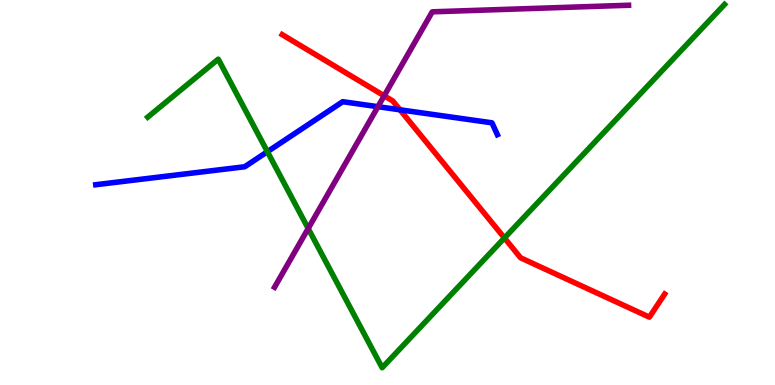[{'lines': ['blue', 'red'], 'intersections': [{'x': 5.16, 'y': 7.15}]}, {'lines': ['green', 'red'], 'intersections': [{'x': 6.51, 'y': 3.82}]}, {'lines': ['purple', 'red'], 'intersections': [{'x': 4.96, 'y': 7.51}]}, {'lines': ['blue', 'green'], 'intersections': [{'x': 3.45, 'y': 6.06}]}, {'lines': ['blue', 'purple'], 'intersections': [{'x': 4.88, 'y': 7.23}]}, {'lines': ['green', 'purple'], 'intersections': [{'x': 3.98, 'y': 4.07}]}]